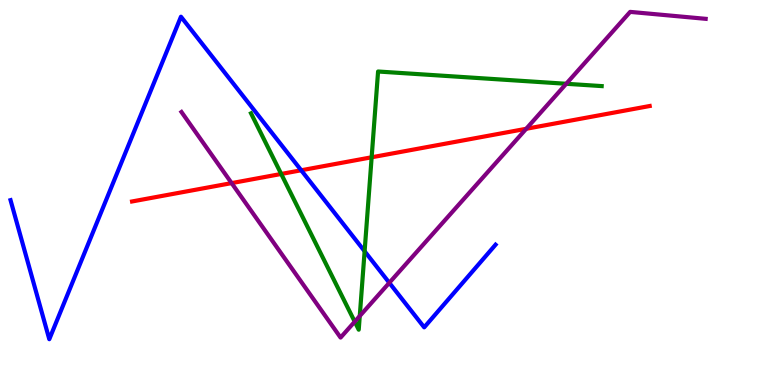[{'lines': ['blue', 'red'], 'intersections': [{'x': 3.89, 'y': 5.58}]}, {'lines': ['green', 'red'], 'intersections': [{'x': 3.63, 'y': 5.48}, {'x': 4.8, 'y': 5.91}]}, {'lines': ['purple', 'red'], 'intersections': [{'x': 2.99, 'y': 5.24}, {'x': 6.79, 'y': 6.66}]}, {'lines': ['blue', 'green'], 'intersections': [{'x': 4.7, 'y': 3.47}]}, {'lines': ['blue', 'purple'], 'intersections': [{'x': 5.02, 'y': 2.65}]}, {'lines': ['green', 'purple'], 'intersections': [{'x': 4.58, 'y': 1.64}, {'x': 4.64, 'y': 1.79}, {'x': 7.31, 'y': 7.82}]}]